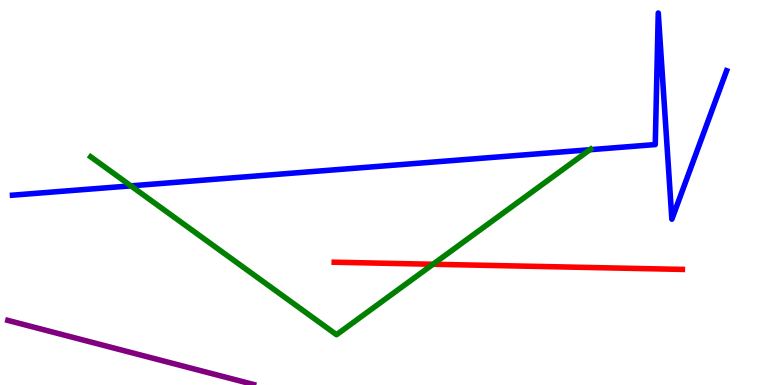[{'lines': ['blue', 'red'], 'intersections': []}, {'lines': ['green', 'red'], 'intersections': [{'x': 5.59, 'y': 3.14}]}, {'lines': ['purple', 'red'], 'intersections': []}, {'lines': ['blue', 'green'], 'intersections': [{'x': 1.69, 'y': 5.17}, {'x': 7.61, 'y': 6.11}]}, {'lines': ['blue', 'purple'], 'intersections': []}, {'lines': ['green', 'purple'], 'intersections': []}]